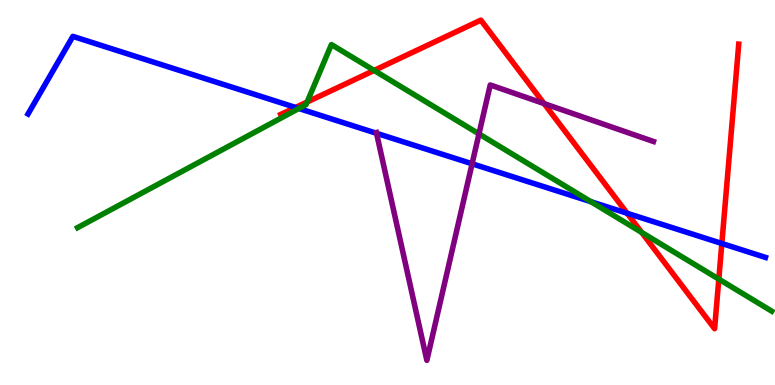[{'lines': ['blue', 'red'], 'intersections': [{'x': 3.81, 'y': 7.21}, {'x': 8.09, 'y': 4.46}, {'x': 9.31, 'y': 3.68}]}, {'lines': ['green', 'red'], 'intersections': [{'x': 3.96, 'y': 7.35}, {'x': 4.83, 'y': 8.17}, {'x': 8.28, 'y': 3.96}, {'x': 9.28, 'y': 2.75}]}, {'lines': ['purple', 'red'], 'intersections': [{'x': 7.02, 'y': 7.31}]}, {'lines': ['blue', 'green'], 'intersections': [{'x': 3.86, 'y': 7.18}, {'x': 7.63, 'y': 4.76}]}, {'lines': ['blue', 'purple'], 'intersections': [{'x': 4.86, 'y': 6.54}, {'x': 6.09, 'y': 5.75}]}, {'lines': ['green', 'purple'], 'intersections': [{'x': 6.18, 'y': 6.52}]}]